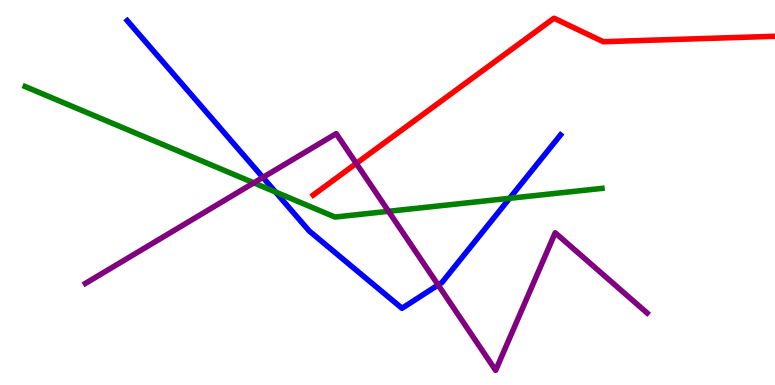[{'lines': ['blue', 'red'], 'intersections': []}, {'lines': ['green', 'red'], 'intersections': []}, {'lines': ['purple', 'red'], 'intersections': [{'x': 4.6, 'y': 5.76}]}, {'lines': ['blue', 'green'], 'intersections': [{'x': 3.55, 'y': 5.01}, {'x': 6.58, 'y': 4.85}]}, {'lines': ['blue', 'purple'], 'intersections': [{'x': 3.39, 'y': 5.39}, {'x': 5.65, 'y': 2.6}]}, {'lines': ['green', 'purple'], 'intersections': [{'x': 3.27, 'y': 5.25}, {'x': 5.01, 'y': 4.51}]}]